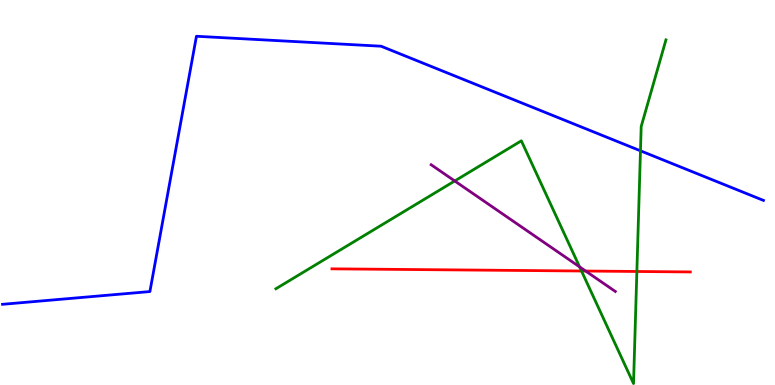[{'lines': ['blue', 'red'], 'intersections': []}, {'lines': ['green', 'red'], 'intersections': [{'x': 7.5, 'y': 2.96}, {'x': 8.22, 'y': 2.95}]}, {'lines': ['purple', 'red'], 'intersections': [{'x': 7.56, 'y': 2.96}]}, {'lines': ['blue', 'green'], 'intersections': [{'x': 8.26, 'y': 6.08}]}, {'lines': ['blue', 'purple'], 'intersections': []}, {'lines': ['green', 'purple'], 'intersections': [{'x': 5.87, 'y': 5.3}, {'x': 7.48, 'y': 3.07}]}]